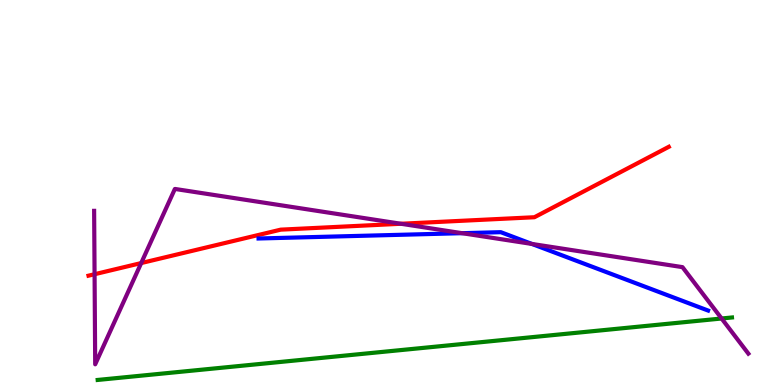[{'lines': ['blue', 'red'], 'intersections': []}, {'lines': ['green', 'red'], 'intersections': []}, {'lines': ['purple', 'red'], 'intersections': [{'x': 1.22, 'y': 2.88}, {'x': 1.82, 'y': 3.17}, {'x': 5.17, 'y': 4.19}]}, {'lines': ['blue', 'green'], 'intersections': []}, {'lines': ['blue', 'purple'], 'intersections': [{'x': 5.96, 'y': 3.94}, {'x': 6.86, 'y': 3.66}]}, {'lines': ['green', 'purple'], 'intersections': [{'x': 9.31, 'y': 1.73}]}]